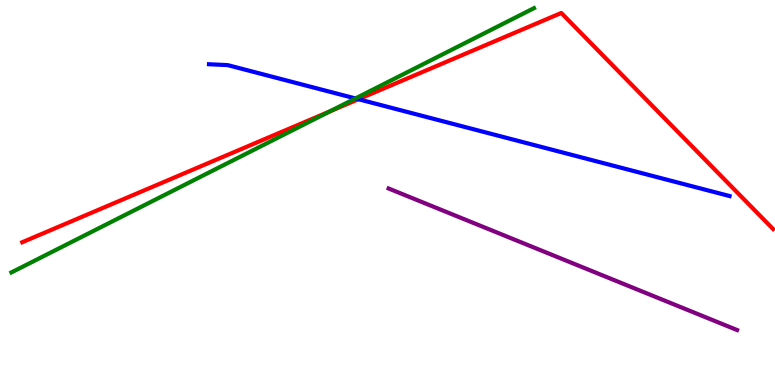[{'lines': ['blue', 'red'], 'intersections': [{'x': 4.63, 'y': 7.42}]}, {'lines': ['green', 'red'], 'intersections': [{'x': 4.26, 'y': 7.11}]}, {'lines': ['purple', 'red'], 'intersections': []}, {'lines': ['blue', 'green'], 'intersections': [{'x': 4.59, 'y': 7.44}]}, {'lines': ['blue', 'purple'], 'intersections': []}, {'lines': ['green', 'purple'], 'intersections': []}]